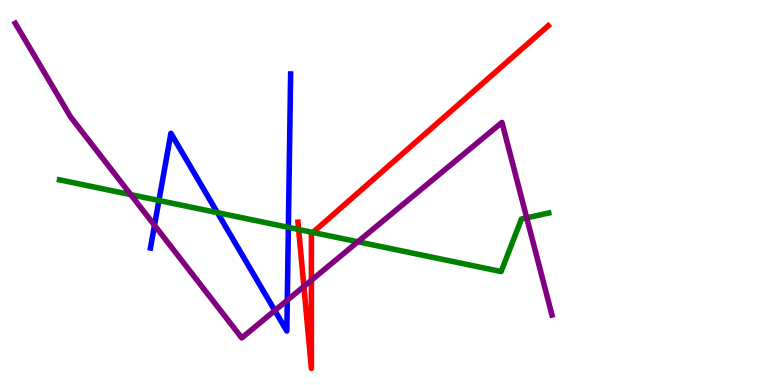[{'lines': ['blue', 'red'], 'intersections': []}, {'lines': ['green', 'red'], 'intersections': [{'x': 3.85, 'y': 4.04}, {'x': 4.04, 'y': 3.96}]}, {'lines': ['purple', 'red'], 'intersections': [{'x': 3.92, 'y': 2.56}, {'x': 4.02, 'y': 2.72}]}, {'lines': ['blue', 'green'], 'intersections': [{'x': 2.05, 'y': 4.79}, {'x': 2.81, 'y': 4.48}, {'x': 3.72, 'y': 4.09}]}, {'lines': ['blue', 'purple'], 'intersections': [{'x': 1.99, 'y': 4.15}, {'x': 3.55, 'y': 1.93}, {'x': 3.71, 'y': 2.2}]}, {'lines': ['green', 'purple'], 'intersections': [{'x': 1.69, 'y': 4.94}, {'x': 4.62, 'y': 3.72}, {'x': 6.8, 'y': 4.34}]}]